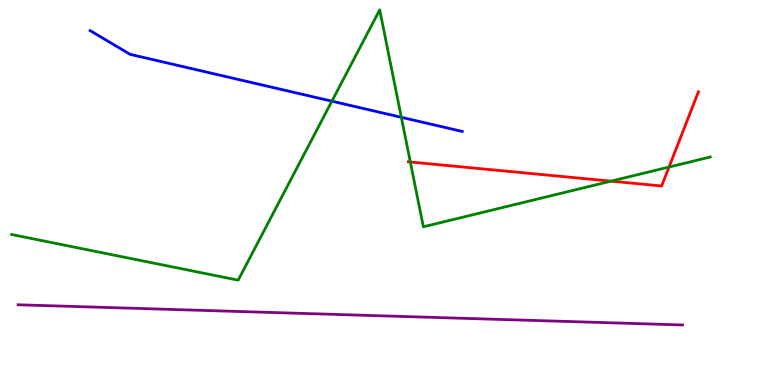[{'lines': ['blue', 'red'], 'intersections': []}, {'lines': ['green', 'red'], 'intersections': [{'x': 5.29, 'y': 5.79}, {'x': 7.88, 'y': 5.29}, {'x': 8.63, 'y': 5.66}]}, {'lines': ['purple', 'red'], 'intersections': []}, {'lines': ['blue', 'green'], 'intersections': [{'x': 4.28, 'y': 7.37}, {'x': 5.18, 'y': 6.95}]}, {'lines': ['blue', 'purple'], 'intersections': []}, {'lines': ['green', 'purple'], 'intersections': []}]